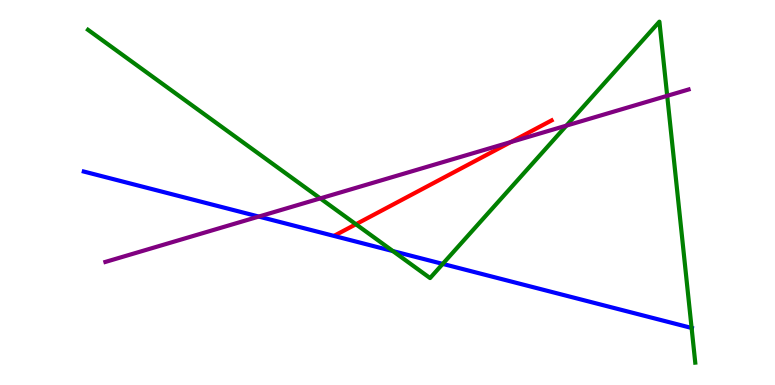[{'lines': ['blue', 'red'], 'intersections': []}, {'lines': ['green', 'red'], 'intersections': [{'x': 4.59, 'y': 4.18}]}, {'lines': ['purple', 'red'], 'intersections': [{'x': 6.59, 'y': 6.31}]}, {'lines': ['blue', 'green'], 'intersections': [{'x': 5.07, 'y': 3.48}, {'x': 5.71, 'y': 3.15}, {'x': 8.92, 'y': 1.48}]}, {'lines': ['blue', 'purple'], 'intersections': [{'x': 3.34, 'y': 4.37}]}, {'lines': ['green', 'purple'], 'intersections': [{'x': 4.13, 'y': 4.85}, {'x': 7.31, 'y': 6.74}, {'x': 8.61, 'y': 7.51}]}]